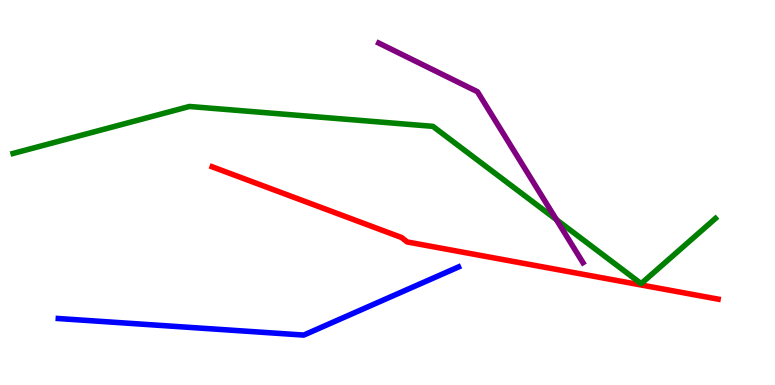[{'lines': ['blue', 'red'], 'intersections': []}, {'lines': ['green', 'red'], 'intersections': []}, {'lines': ['purple', 'red'], 'intersections': []}, {'lines': ['blue', 'green'], 'intersections': []}, {'lines': ['blue', 'purple'], 'intersections': []}, {'lines': ['green', 'purple'], 'intersections': [{'x': 7.18, 'y': 4.29}]}]